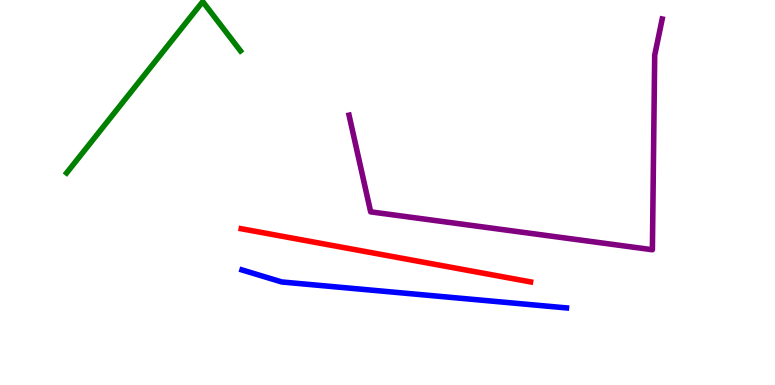[{'lines': ['blue', 'red'], 'intersections': []}, {'lines': ['green', 'red'], 'intersections': []}, {'lines': ['purple', 'red'], 'intersections': []}, {'lines': ['blue', 'green'], 'intersections': []}, {'lines': ['blue', 'purple'], 'intersections': []}, {'lines': ['green', 'purple'], 'intersections': []}]